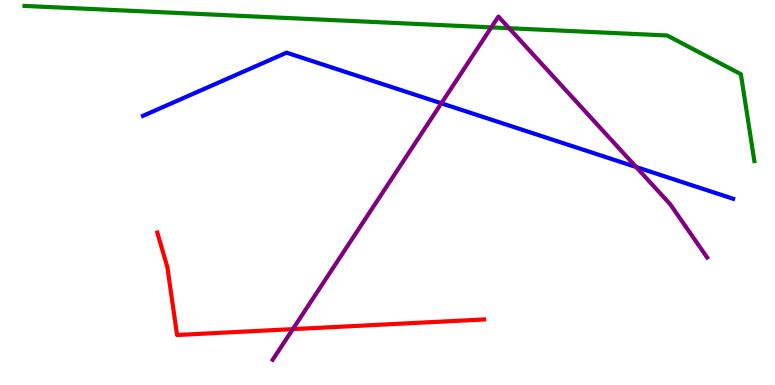[{'lines': ['blue', 'red'], 'intersections': []}, {'lines': ['green', 'red'], 'intersections': []}, {'lines': ['purple', 'red'], 'intersections': [{'x': 3.78, 'y': 1.45}]}, {'lines': ['blue', 'green'], 'intersections': []}, {'lines': ['blue', 'purple'], 'intersections': [{'x': 5.7, 'y': 7.32}, {'x': 8.21, 'y': 5.66}]}, {'lines': ['green', 'purple'], 'intersections': [{'x': 6.34, 'y': 9.29}, {'x': 6.57, 'y': 9.27}]}]